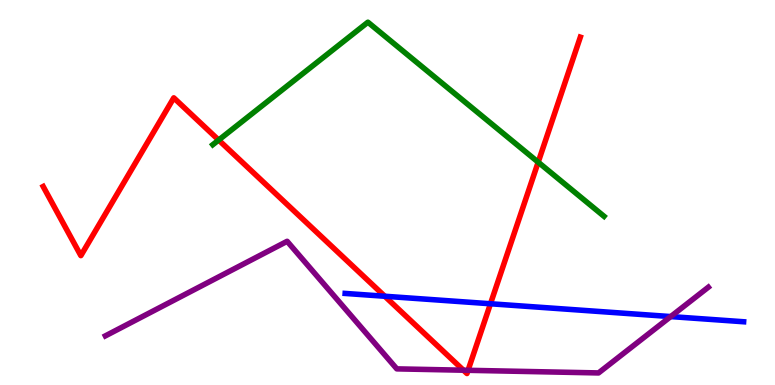[{'lines': ['blue', 'red'], 'intersections': [{'x': 4.96, 'y': 2.31}, {'x': 6.33, 'y': 2.11}]}, {'lines': ['green', 'red'], 'intersections': [{'x': 2.82, 'y': 6.36}, {'x': 6.94, 'y': 5.79}]}, {'lines': ['purple', 'red'], 'intersections': [{'x': 5.98, 'y': 0.384}, {'x': 6.04, 'y': 0.382}]}, {'lines': ['blue', 'green'], 'intersections': []}, {'lines': ['blue', 'purple'], 'intersections': [{'x': 8.65, 'y': 1.78}]}, {'lines': ['green', 'purple'], 'intersections': []}]